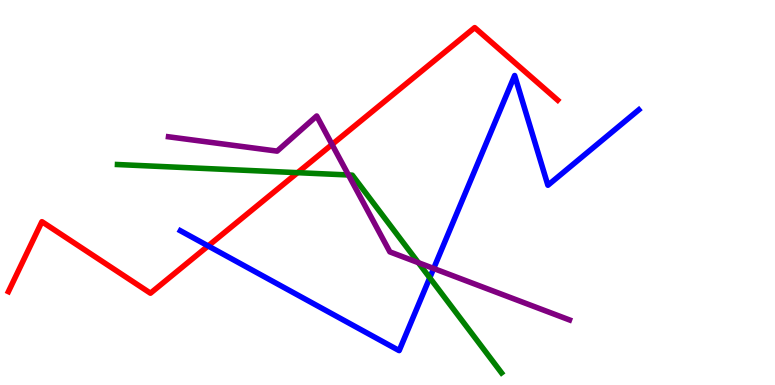[{'lines': ['blue', 'red'], 'intersections': [{'x': 2.69, 'y': 3.61}]}, {'lines': ['green', 'red'], 'intersections': [{'x': 3.84, 'y': 5.51}]}, {'lines': ['purple', 'red'], 'intersections': [{'x': 4.28, 'y': 6.25}]}, {'lines': ['blue', 'green'], 'intersections': [{'x': 5.55, 'y': 2.79}]}, {'lines': ['blue', 'purple'], 'intersections': [{'x': 5.6, 'y': 3.03}]}, {'lines': ['green', 'purple'], 'intersections': [{'x': 4.5, 'y': 5.46}, {'x': 5.4, 'y': 3.18}]}]